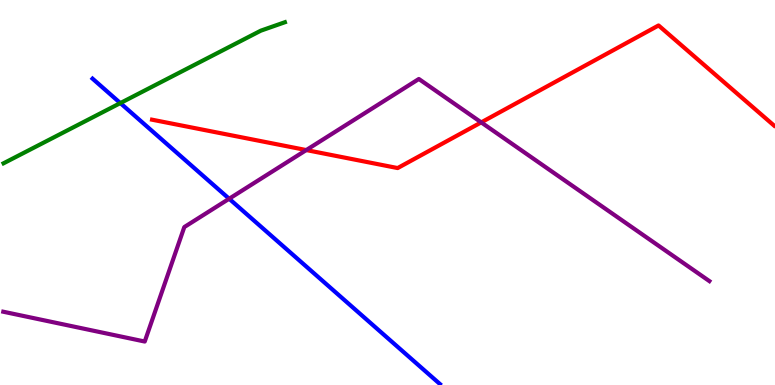[{'lines': ['blue', 'red'], 'intersections': []}, {'lines': ['green', 'red'], 'intersections': []}, {'lines': ['purple', 'red'], 'intersections': [{'x': 3.95, 'y': 6.1}, {'x': 6.21, 'y': 6.82}]}, {'lines': ['blue', 'green'], 'intersections': [{'x': 1.55, 'y': 7.32}]}, {'lines': ['blue', 'purple'], 'intersections': [{'x': 2.96, 'y': 4.84}]}, {'lines': ['green', 'purple'], 'intersections': []}]